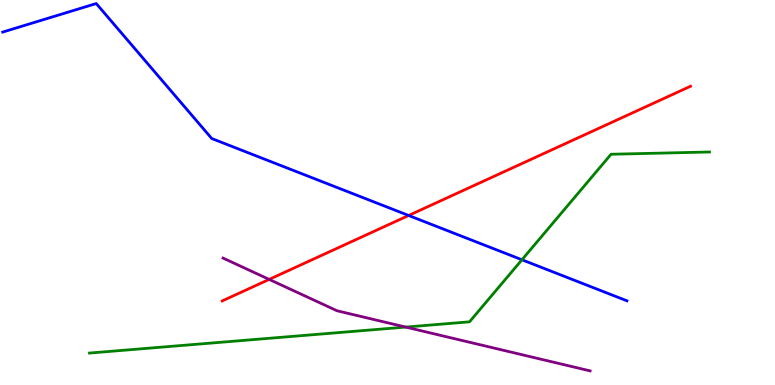[{'lines': ['blue', 'red'], 'intersections': [{'x': 5.27, 'y': 4.4}]}, {'lines': ['green', 'red'], 'intersections': []}, {'lines': ['purple', 'red'], 'intersections': [{'x': 3.47, 'y': 2.74}]}, {'lines': ['blue', 'green'], 'intersections': [{'x': 6.73, 'y': 3.25}]}, {'lines': ['blue', 'purple'], 'intersections': []}, {'lines': ['green', 'purple'], 'intersections': [{'x': 5.23, 'y': 1.5}]}]